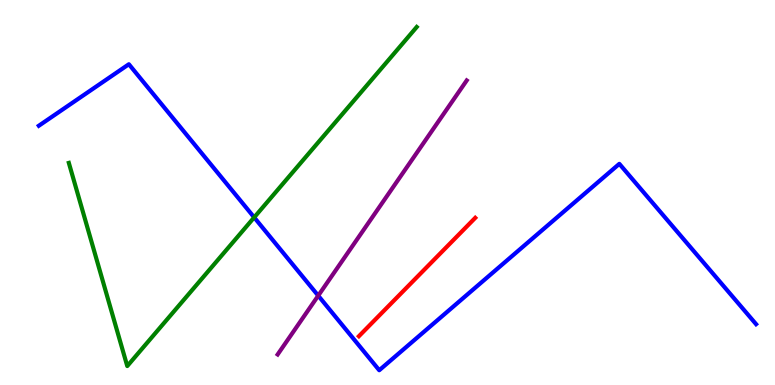[{'lines': ['blue', 'red'], 'intersections': []}, {'lines': ['green', 'red'], 'intersections': []}, {'lines': ['purple', 'red'], 'intersections': []}, {'lines': ['blue', 'green'], 'intersections': [{'x': 3.28, 'y': 4.35}]}, {'lines': ['blue', 'purple'], 'intersections': [{'x': 4.11, 'y': 2.32}]}, {'lines': ['green', 'purple'], 'intersections': []}]